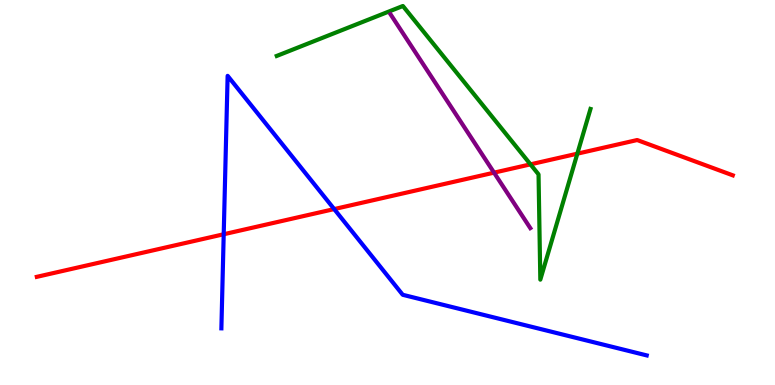[{'lines': ['blue', 'red'], 'intersections': [{'x': 2.89, 'y': 3.92}, {'x': 4.31, 'y': 4.57}]}, {'lines': ['green', 'red'], 'intersections': [{'x': 6.84, 'y': 5.73}, {'x': 7.45, 'y': 6.01}]}, {'lines': ['purple', 'red'], 'intersections': [{'x': 6.37, 'y': 5.52}]}, {'lines': ['blue', 'green'], 'intersections': []}, {'lines': ['blue', 'purple'], 'intersections': []}, {'lines': ['green', 'purple'], 'intersections': []}]